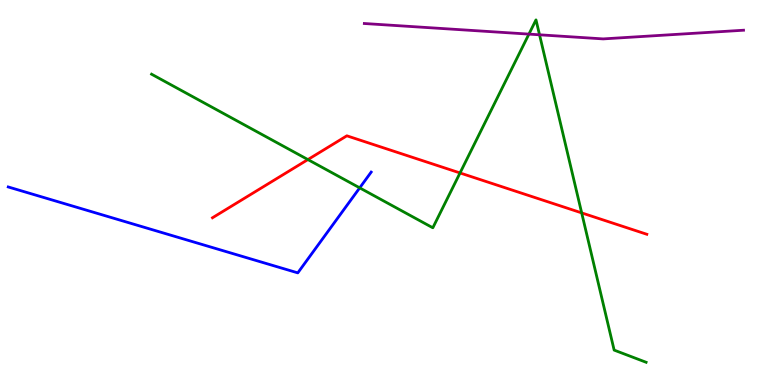[{'lines': ['blue', 'red'], 'intersections': []}, {'lines': ['green', 'red'], 'intersections': [{'x': 3.97, 'y': 5.86}, {'x': 5.94, 'y': 5.51}, {'x': 7.51, 'y': 4.47}]}, {'lines': ['purple', 'red'], 'intersections': []}, {'lines': ['blue', 'green'], 'intersections': [{'x': 4.64, 'y': 5.12}]}, {'lines': ['blue', 'purple'], 'intersections': []}, {'lines': ['green', 'purple'], 'intersections': [{'x': 6.82, 'y': 9.11}, {'x': 6.96, 'y': 9.1}]}]